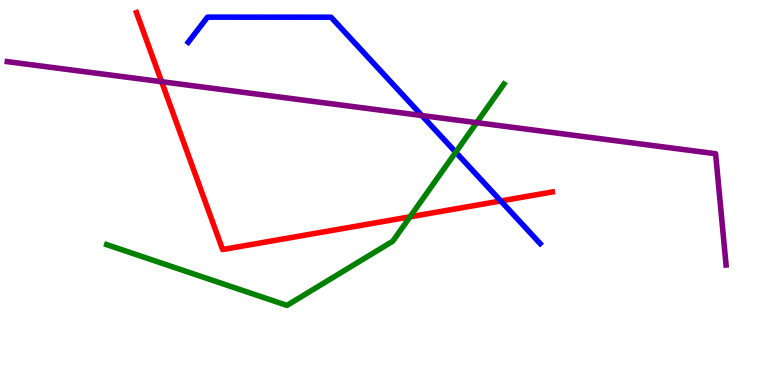[{'lines': ['blue', 'red'], 'intersections': [{'x': 6.46, 'y': 4.78}]}, {'lines': ['green', 'red'], 'intersections': [{'x': 5.29, 'y': 4.37}]}, {'lines': ['purple', 'red'], 'intersections': [{'x': 2.09, 'y': 7.88}]}, {'lines': ['blue', 'green'], 'intersections': [{'x': 5.88, 'y': 6.05}]}, {'lines': ['blue', 'purple'], 'intersections': [{'x': 5.44, 'y': 7.0}]}, {'lines': ['green', 'purple'], 'intersections': [{'x': 6.15, 'y': 6.81}]}]